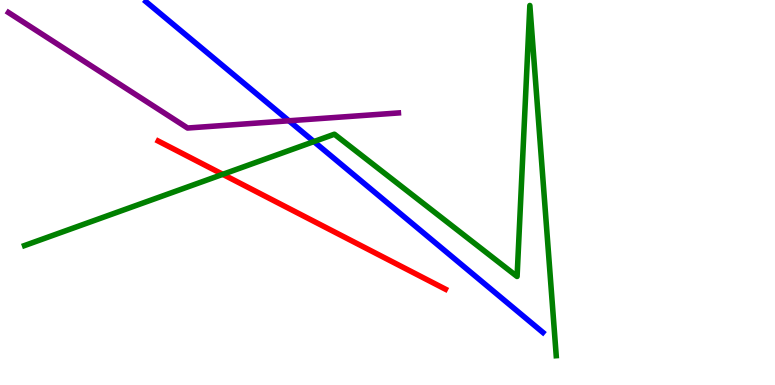[{'lines': ['blue', 'red'], 'intersections': []}, {'lines': ['green', 'red'], 'intersections': [{'x': 2.87, 'y': 5.47}]}, {'lines': ['purple', 'red'], 'intersections': []}, {'lines': ['blue', 'green'], 'intersections': [{'x': 4.05, 'y': 6.32}]}, {'lines': ['blue', 'purple'], 'intersections': [{'x': 3.73, 'y': 6.86}]}, {'lines': ['green', 'purple'], 'intersections': []}]